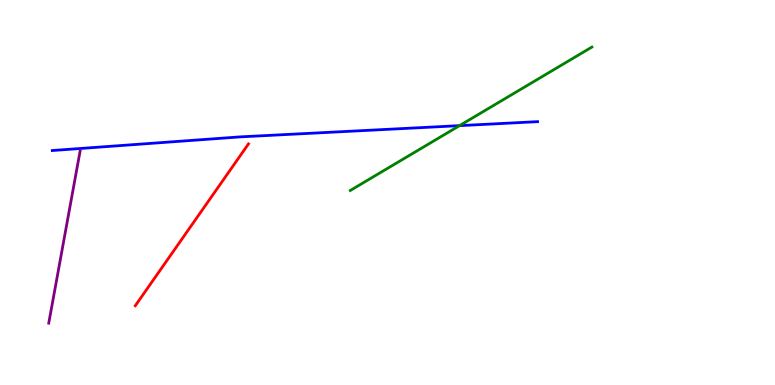[{'lines': ['blue', 'red'], 'intersections': []}, {'lines': ['green', 'red'], 'intersections': []}, {'lines': ['purple', 'red'], 'intersections': []}, {'lines': ['blue', 'green'], 'intersections': [{'x': 5.93, 'y': 6.74}]}, {'lines': ['blue', 'purple'], 'intersections': []}, {'lines': ['green', 'purple'], 'intersections': []}]